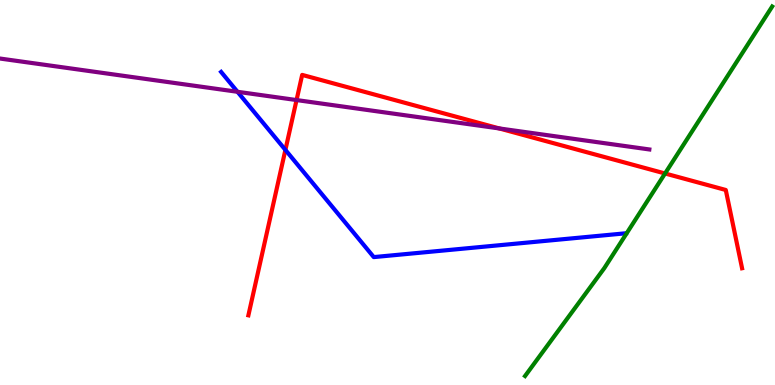[{'lines': ['blue', 'red'], 'intersections': [{'x': 3.68, 'y': 6.11}]}, {'lines': ['green', 'red'], 'intersections': [{'x': 8.58, 'y': 5.49}]}, {'lines': ['purple', 'red'], 'intersections': [{'x': 3.83, 'y': 7.4}, {'x': 6.44, 'y': 6.66}]}, {'lines': ['blue', 'green'], 'intersections': []}, {'lines': ['blue', 'purple'], 'intersections': [{'x': 3.06, 'y': 7.62}]}, {'lines': ['green', 'purple'], 'intersections': []}]